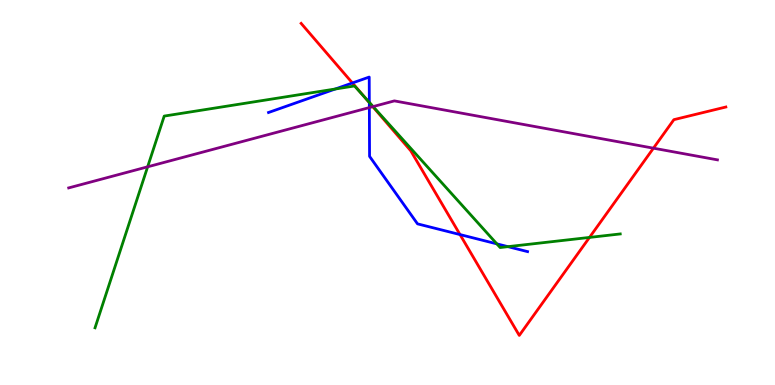[{'lines': ['blue', 'red'], 'intersections': [{'x': 4.55, 'y': 7.84}, {'x': 4.77, 'y': 7.33}, {'x': 5.94, 'y': 3.91}]}, {'lines': ['green', 'red'], 'intersections': [{'x': 4.71, 'y': 7.47}, {'x': 7.61, 'y': 3.83}]}, {'lines': ['purple', 'red'], 'intersections': [{'x': 4.81, 'y': 7.23}, {'x': 8.43, 'y': 6.15}]}, {'lines': ['blue', 'green'], 'intersections': [{'x': 4.33, 'y': 7.69}, {'x': 4.77, 'y': 7.34}, {'x': 6.41, 'y': 3.67}, {'x': 6.55, 'y': 3.59}]}, {'lines': ['blue', 'purple'], 'intersections': [{'x': 4.77, 'y': 7.21}]}, {'lines': ['green', 'purple'], 'intersections': [{'x': 1.9, 'y': 5.67}, {'x': 4.81, 'y': 7.23}]}]